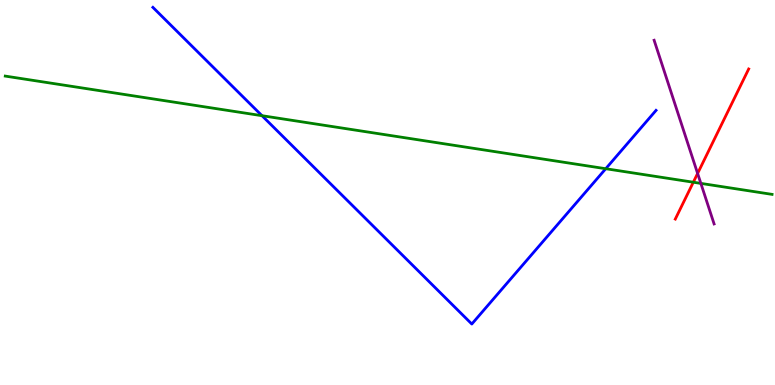[{'lines': ['blue', 'red'], 'intersections': []}, {'lines': ['green', 'red'], 'intersections': [{'x': 8.95, 'y': 5.27}]}, {'lines': ['purple', 'red'], 'intersections': [{'x': 9.0, 'y': 5.49}]}, {'lines': ['blue', 'green'], 'intersections': [{'x': 3.38, 'y': 6.99}, {'x': 7.82, 'y': 5.62}]}, {'lines': ['blue', 'purple'], 'intersections': []}, {'lines': ['green', 'purple'], 'intersections': [{'x': 9.04, 'y': 5.24}]}]